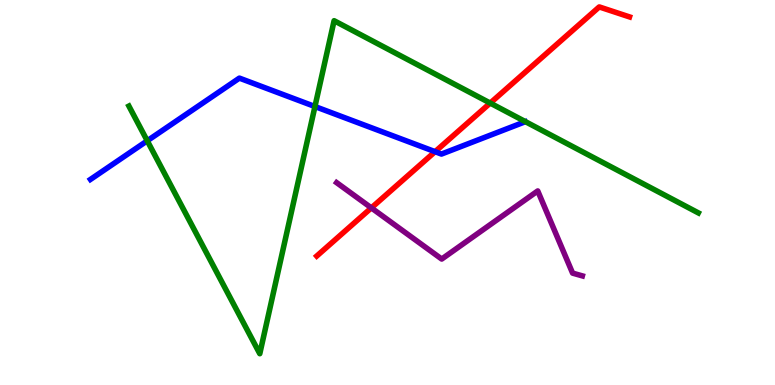[{'lines': ['blue', 'red'], 'intersections': [{'x': 5.61, 'y': 6.06}]}, {'lines': ['green', 'red'], 'intersections': [{'x': 6.33, 'y': 7.32}]}, {'lines': ['purple', 'red'], 'intersections': [{'x': 4.79, 'y': 4.6}]}, {'lines': ['blue', 'green'], 'intersections': [{'x': 1.9, 'y': 6.34}, {'x': 4.06, 'y': 7.23}]}, {'lines': ['blue', 'purple'], 'intersections': []}, {'lines': ['green', 'purple'], 'intersections': []}]